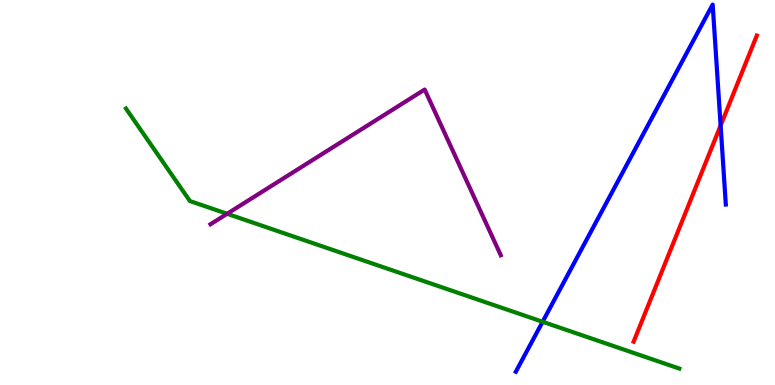[{'lines': ['blue', 'red'], 'intersections': [{'x': 9.3, 'y': 6.74}]}, {'lines': ['green', 'red'], 'intersections': []}, {'lines': ['purple', 'red'], 'intersections': []}, {'lines': ['blue', 'green'], 'intersections': [{'x': 7.0, 'y': 1.64}]}, {'lines': ['blue', 'purple'], 'intersections': []}, {'lines': ['green', 'purple'], 'intersections': [{'x': 2.93, 'y': 4.45}]}]